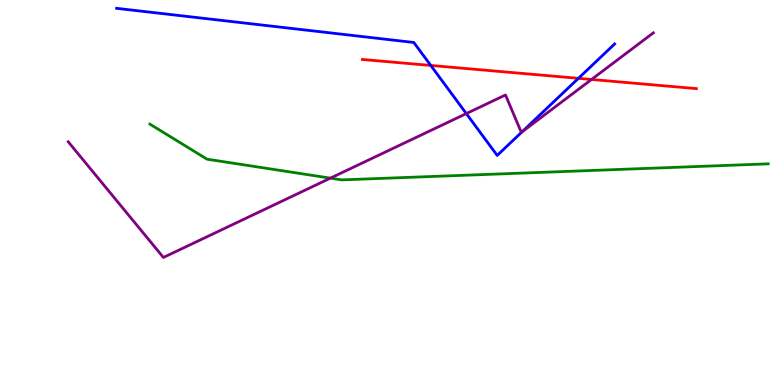[{'lines': ['blue', 'red'], 'intersections': [{'x': 5.56, 'y': 8.3}, {'x': 7.46, 'y': 7.97}]}, {'lines': ['green', 'red'], 'intersections': []}, {'lines': ['purple', 'red'], 'intersections': [{'x': 7.63, 'y': 7.94}]}, {'lines': ['blue', 'green'], 'intersections': []}, {'lines': ['blue', 'purple'], 'intersections': [{'x': 6.02, 'y': 7.05}, {'x': 6.73, 'y': 6.57}]}, {'lines': ['green', 'purple'], 'intersections': [{'x': 4.26, 'y': 5.37}]}]